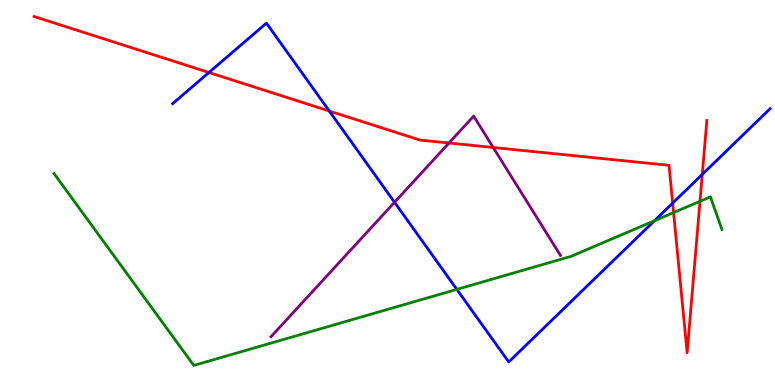[{'lines': ['blue', 'red'], 'intersections': [{'x': 2.7, 'y': 8.12}, {'x': 4.25, 'y': 7.12}, {'x': 8.68, 'y': 4.72}, {'x': 9.06, 'y': 5.47}]}, {'lines': ['green', 'red'], 'intersections': [{'x': 8.69, 'y': 4.48}, {'x': 9.03, 'y': 4.77}]}, {'lines': ['purple', 'red'], 'intersections': [{'x': 5.79, 'y': 6.29}, {'x': 6.36, 'y': 6.17}]}, {'lines': ['blue', 'green'], 'intersections': [{'x': 5.89, 'y': 2.48}, {'x': 8.44, 'y': 4.27}]}, {'lines': ['blue', 'purple'], 'intersections': [{'x': 5.09, 'y': 4.75}]}, {'lines': ['green', 'purple'], 'intersections': []}]